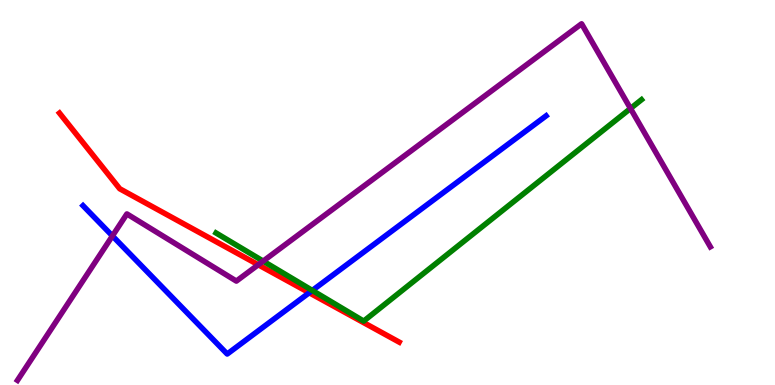[{'lines': ['blue', 'red'], 'intersections': [{'x': 3.99, 'y': 2.4}]}, {'lines': ['green', 'red'], 'intersections': []}, {'lines': ['purple', 'red'], 'intersections': [{'x': 3.33, 'y': 3.12}]}, {'lines': ['blue', 'green'], 'intersections': [{'x': 4.03, 'y': 2.46}]}, {'lines': ['blue', 'purple'], 'intersections': [{'x': 1.45, 'y': 3.87}]}, {'lines': ['green', 'purple'], 'intersections': [{'x': 3.4, 'y': 3.22}, {'x': 8.14, 'y': 7.18}]}]